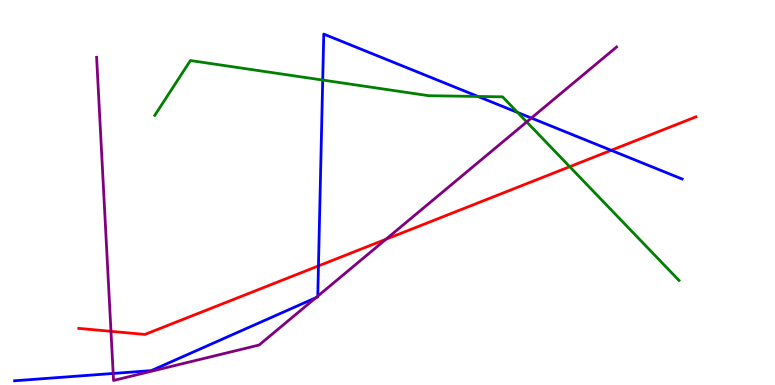[{'lines': ['blue', 'red'], 'intersections': [{'x': 4.11, 'y': 3.09}, {'x': 7.89, 'y': 6.1}]}, {'lines': ['green', 'red'], 'intersections': [{'x': 7.35, 'y': 5.67}]}, {'lines': ['purple', 'red'], 'intersections': [{'x': 1.43, 'y': 1.39}, {'x': 4.98, 'y': 3.79}]}, {'lines': ['blue', 'green'], 'intersections': [{'x': 4.16, 'y': 7.92}, {'x': 6.17, 'y': 7.49}, {'x': 6.68, 'y': 7.08}]}, {'lines': ['blue', 'purple'], 'intersections': [{'x': 1.46, 'y': 0.3}, {'x': 4.08, 'y': 2.27}, {'x': 4.1, 'y': 2.31}, {'x': 6.86, 'y': 6.93}]}, {'lines': ['green', 'purple'], 'intersections': [{'x': 6.8, 'y': 6.83}]}]